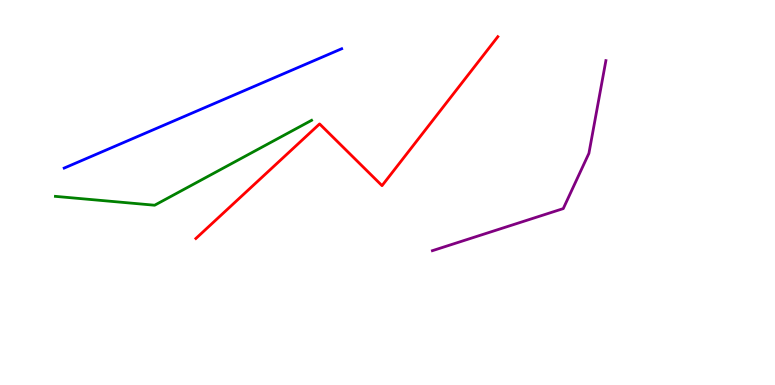[{'lines': ['blue', 'red'], 'intersections': []}, {'lines': ['green', 'red'], 'intersections': []}, {'lines': ['purple', 'red'], 'intersections': []}, {'lines': ['blue', 'green'], 'intersections': []}, {'lines': ['blue', 'purple'], 'intersections': []}, {'lines': ['green', 'purple'], 'intersections': []}]